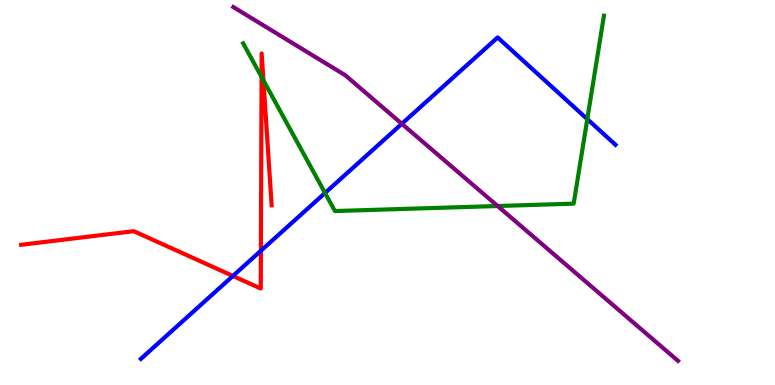[{'lines': ['blue', 'red'], 'intersections': [{'x': 3.01, 'y': 2.83}, {'x': 3.37, 'y': 3.49}]}, {'lines': ['green', 'red'], 'intersections': [{'x': 3.38, 'y': 8.0}, {'x': 3.4, 'y': 7.91}]}, {'lines': ['purple', 'red'], 'intersections': []}, {'lines': ['blue', 'green'], 'intersections': [{'x': 4.19, 'y': 4.99}, {'x': 7.58, 'y': 6.91}]}, {'lines': ['blue', 'purple'], 'intersections': [{'x': 5.18, 'y': 6.78}]}, {'lines': ['green', 'purple'], 'intersections': [{'x': 6.42, 'y': 4.65}]}]